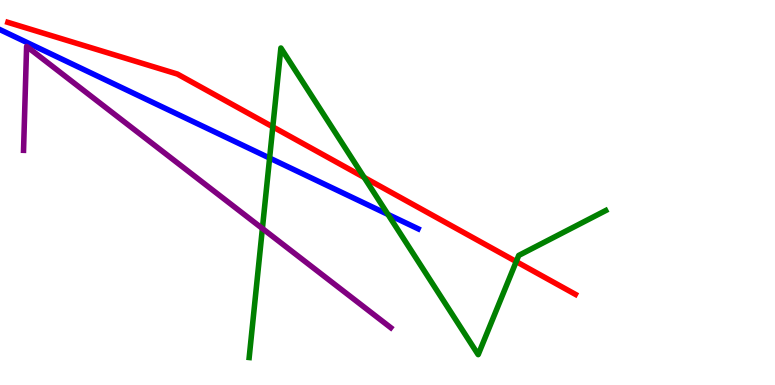[{'lines': ['blue', 'red'], 'intersections': []}, {'lines': ['green', 'red'], 'intersections': [{'x': 3.52, 'y': 6.7}, {'x': 4.7, 'y': 5.39}, {'x': 6.66, 'y': 3.21}]}, {'lines': ['purple', 'red'], 'intersections': []}, {'lines': ['blue', 'green'], 'intersections': [{'x': 3.48, 'y': 5.89}, {'x': 5.01, 'y': 4.43}]}, {'lines': ['blue', 'purple'], 'intersections': []}, {'lines': ['green', 'purple'], 'intersections': [{'x': 3.39, 'y': 4.06}]}]